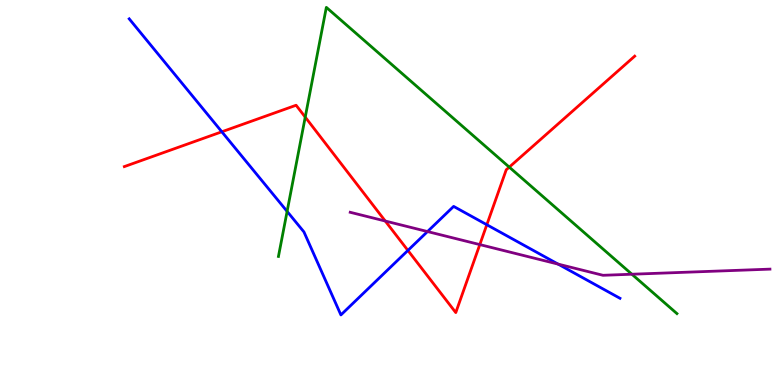[{'lines': ['blue', 'red'], 'intersections': [{'x': 2.86, 'y': 6.58}, {'x': 5.26, 'y': 3.5}, {'x': 6.28, 'y': 4.16}]}, {'lines': ['green', 'red'], 'intersections': [{'x': 3.94, 'y': 6.96}, {'x': 6.57, 'y': 5.66}]}, {'lines': ['purple', 'red'], 'intersections': [{'x': 4.97, 'y': 4.26}, {'x': 6.19, 'y': 3.65}]}, {'lines': ['blue', 'green'], 'intersections': [{'x': 3.7, 'y': 4.51}]}, {'lines': ['blue', 'purple'], 'intersections': [{'x': 5.52, 'y': 3.99}, {'x': 7.2, 'y': 3.14}]}, {'lines': ['green', 'purple'], 'intersections': [{'x': 8.15, 'y': 2.88}]}]